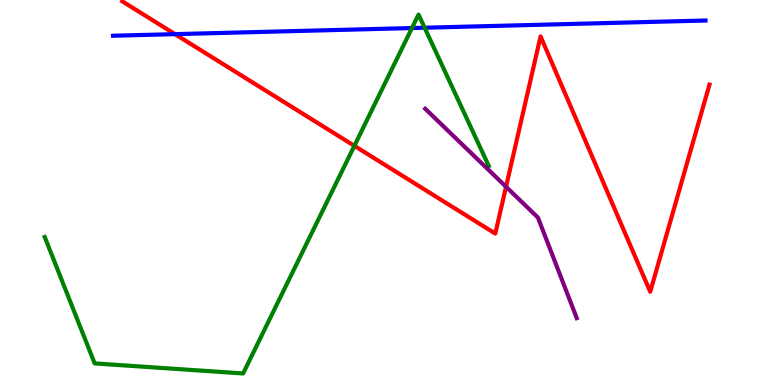[{'lines': ['blue', 'red'], 'intersections': [{'x': 2.26, 'y': 9.11}]}, {'lines': ['green', 'red'], 'intersections': [{'x': 4.57, 'y': 6.21}]}, {'lines': ['purple', 'red'], 'intersections': [{'x': 6.53, 'y': 5.15}]}, {'lines': ['blue', 'green'], 'intersections': [{'x': 5.32, 'y': 9.27}, {'x': 5.48, 'y': 9.28}]}, {'lines': ['blue', 'purple'], 'intersections': []}, {'lines': ['green', 'purple'], 'intersections': []}]